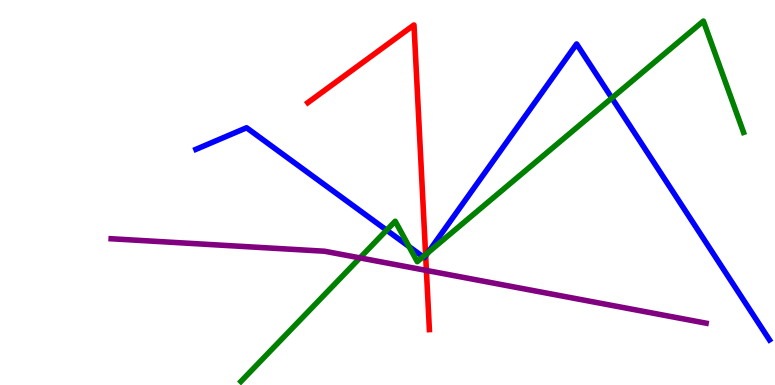[{'lines': ['blue', 'red'], 'intersections': [{'x': 5.49, 'y': 3.36}]}, {'lines': ['green', 'red'], 'intersections': [{'x': 5.49, 'y': 3.39}]}, {'lines': ['purple', 'red'], 'intersections': [{'x': 5.5, 'y': 2.98}]}, {'lines': ['blue', 'green'], 'intersections': [{'x': 4.99, 'y': 4.02}, {'x': 5.28, 'y': 3.6}, {'x': 5.46, 'y': 3.33}, {'x': 5.52, 'y': 3.43}, {'x': 7.9, 'y': 7.45}]}, {'lines': ['blue', 'purple'], 'intersections': []}, {'lines': ['green', 'purple'], 'intersections': [{'x': 4.64, 'y': 3.3}]}]